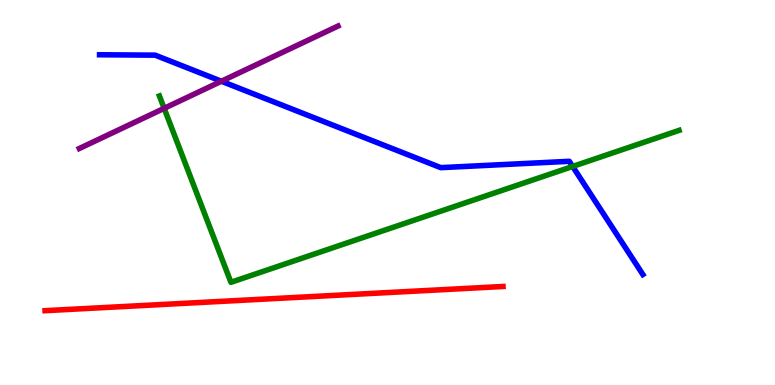[{'lines': ['blue', 'red'], 'intersections': []}, {'lines': ['green', 'red'], 'intersections': []}, {'lines': ['purple', 'red'], 'intersections': []}, {'lines': ['blue', 'green'], 'intersections': [{'x': 7.39, 'y': 5.68}]}, {'lines': ['blue', 'purple'], 'intersections': [{'x': 2.86, 'y': 7.89}]}, {'lines': ['green', 'purple'], 'intersections': [{'x': 2.12, 'y': 7.19}]}]